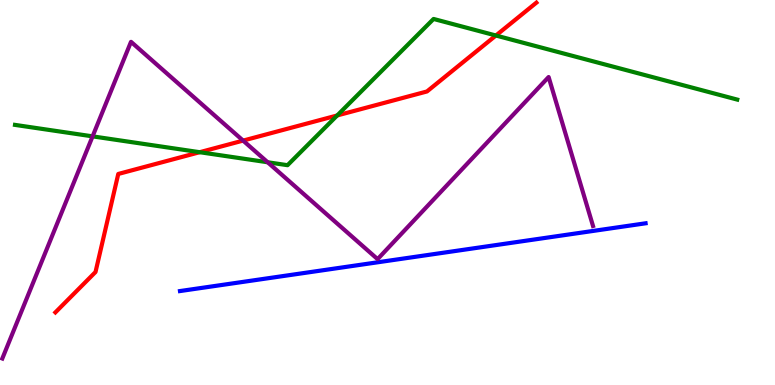[{'lines': ['blue', 'red'], 'intersections': []}, {'lines': ['green', 'red'], 'intersections': [{'x': 2.58, 'y': 6.05}, {'x': 4.35, 'y': 7.0}, {'x': 6.4, 'y': 9.08}]}, {'lines': ['purple', 'red'], 'intersections': [{'x': 3.14, 'y': 6.35}]}, {'lines': ['blue', 'green'], 'intersections': []}, {'lines': ['blue', 'purple'], 'intersections': []}, {'lines': ['green', 'purple'], 'intersections': [{'x': 1.19, 'y': 6.46}, {'x': 3.45, 'y': 5.79}]}]